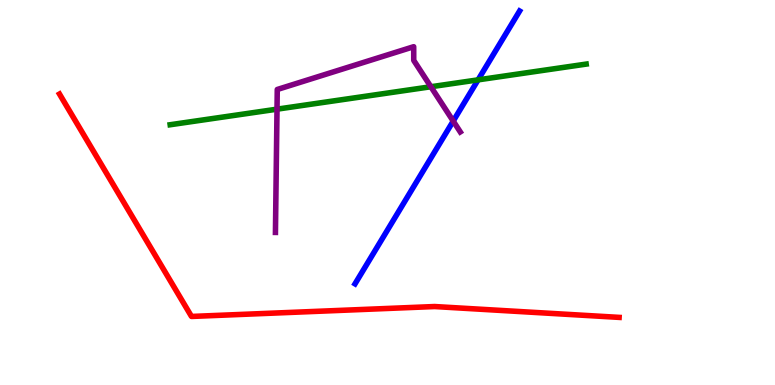[{'lines': ['blue', 'red'], 'intersections': []}, {'lines': ['green', 'red'], 'intersections': []}, {'lines': ['purple', 'red'], 'intersections': []}, {'lines': ['blue', 'green'], 'intersections': [{'x': 6.17, 'y': 7.93}]}, {'lines': ['blue', 'purple'], 'intersections': [{'x': 5.85, 'y': 6.86}]}, {'lines': ['green', 'purple'], 'intersections': [{'x': 3.57, 'y': 7.16}, {'x': 5.56, 'y': 7.75}]}]